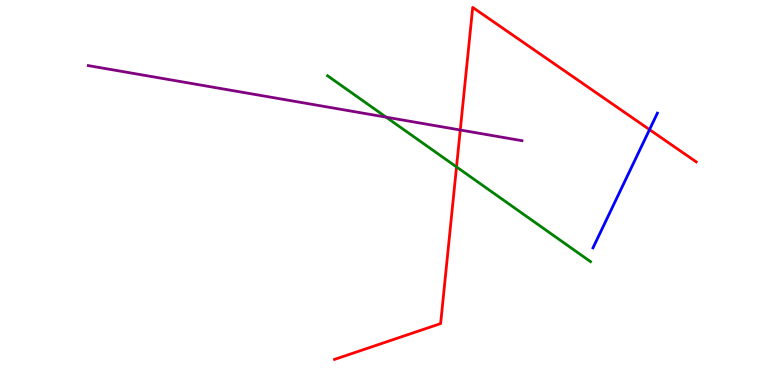[{'lines': ['blue', 'red'], 'intersections': [{'x': 8.38, 'y': 6.63}]}, {'lines': ['green', 'red'], 'intersections': [{'x': 5.89, 'y': 5.66}]}, {'lines': ['purple', 'red'], 'intersections': [{'x': 5.94, 'y': 6.62}]}, {'lines': ['blue', 'green'], 'intersections': []}, {'lines': ['blue', 'purple'], 'intersections': []}, {'lines': ['green', 'purple'], 'intersections': [{'x': 4.98, 'y': 6.96}]}]